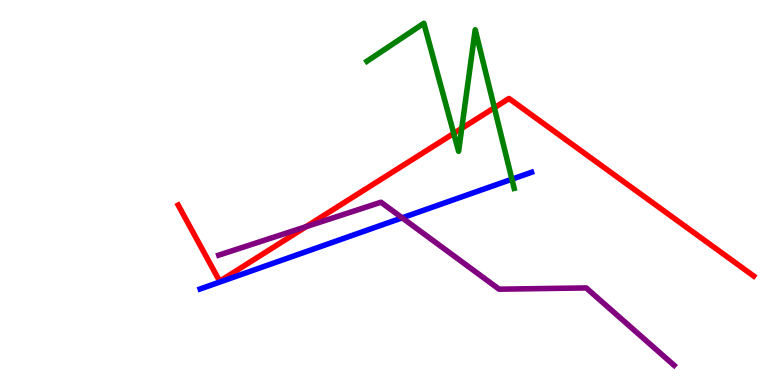[{'lines': ['blue', 'red'], 'intersections': []}, {'lines': ['green', 'red'], 'intersections': [{'x': 5.85, 'y': 6.53}, {'x': 5.96, 'y': 6.67}, {'x': 6.38, 'y': 7.2}]}, {'lines': ['purple', 'red'], 'intersections': [{'x': 3.95, 'y': 4.11}]}, {'lines': ['blue', 'green'], 'intersections': [{'x': 6.61, 'y': 5.35}]}, {'lines': ['blue', 'purple'], 'intersections': [{'x': 5.19, 'y': 4.34}]}, {'lines': ['green', 'purple'], 'intersections': []}]